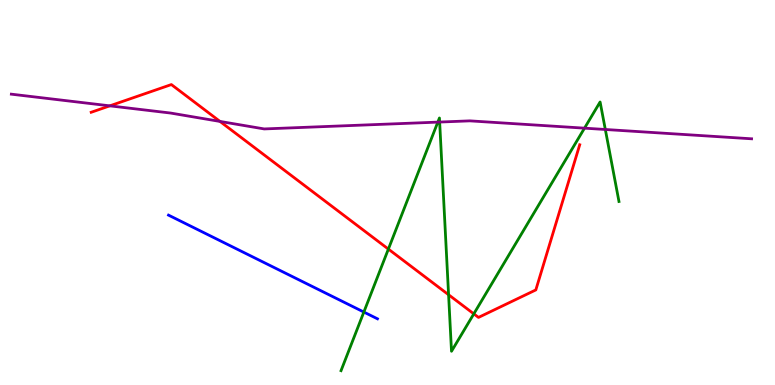[{'lines': ['blue', 'red'], 'intersections': []}, {'lines': ['green', 'red'], 'intersections': [{'x': 5.01, 'y': 3.53}, {'x': 5.79, 'y': 2.34}, {'x': 6.11, 'y': 1.85}]}, {'lines': ['purple', 'red'], 'intersections': [{'x': 1.42, 'y': 7.25}, {'x': 2.84, 'y': 6.85}]}, {'lines': ['blue', 'green'], 'intersections': [{'x': 4.69, 'y': 1.89}]}, {'lines': ['blue', 'purple'], 'intersections': []}, {'lines': ['green', 'purple'], 'intersections': [{'x': 5.65, 'y': 6.83}, {'x': 5.67, 'y': 6.83}, {'x': 7.54, 'y': 6.67}, {'x': 7.81, 'y': 6.64}]}]